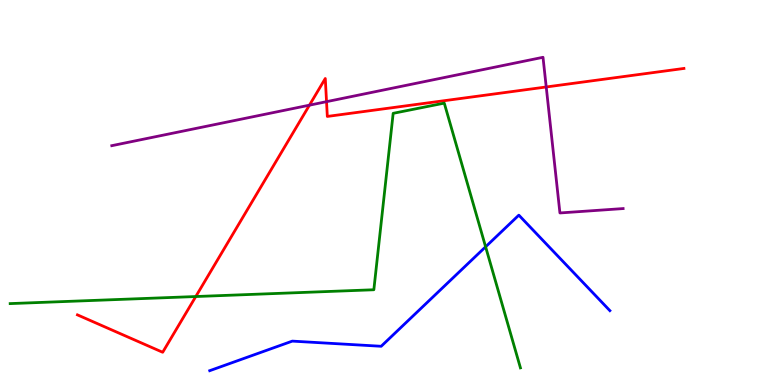[{'lines': ['blue', 'red'], 'intersections': []}, {'lines': ['green', 'red'], 'intersections': [{'x': 2.53, 'y': 2.3}]}, {'lines': ['purple', 'red'], 'intersections': [{'x': 3.99, 'y': 7.27}, {'x': 4.21, 'y': 7.36}, {'x': 7.05, 'y': 7.74}]}, {'lines': ['blue', 'green'], 'intersections': [{'x': 6.27, 'y': 3.59}]}, {'lines': ['blue', 'purple'], 'intersections': []}, {'lines': ['green', 'purple'], 'intersections': []}]